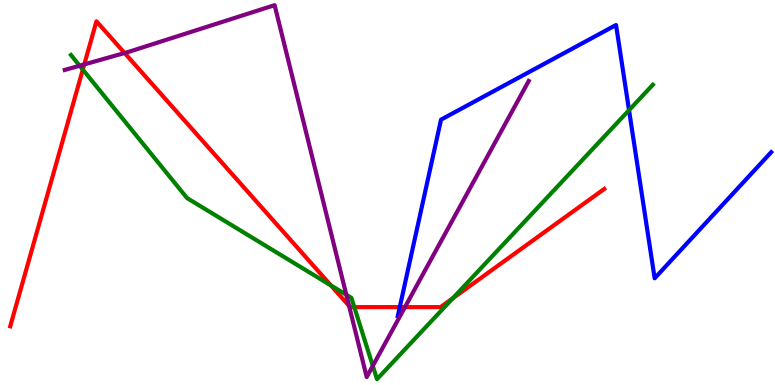[{'lines': ['blue', 'red'], 'intersections': [{'x': 5.16, 'y': 2.02}]}, {'lines': ['green', 'red'], 'intersections': [{'x': 1.07, 'y': 8.19}, {'x': 4.27, 'y': 2.59}, {'x': 4.57, 'y': 2.02}, {'x': 5.84, 'y': 2.25}]}, {'lines': ['purple', 'red'], 'intersections': [{'x': 1.09, 'y': 8.33}, {'x': 1.61, 'y': 8.62}, {'x': 4.5, 'y': 2.06}, {'x': 5.23, 'y': 2.02}]}, {'lines': ['blue', 'green'], 'intersections': [{'x': 8.12, 'y': 7.14}]}, {'lines': ['blue', 'purple'], 'intersections': []}, {'lines': ['green', 'purple'], 'intersections': [{'x': 1.03, 'y': 8.29}, {'x': 4.47, 'y': 2.34}, {'x': 4.81, 'y': 0.497}]}]